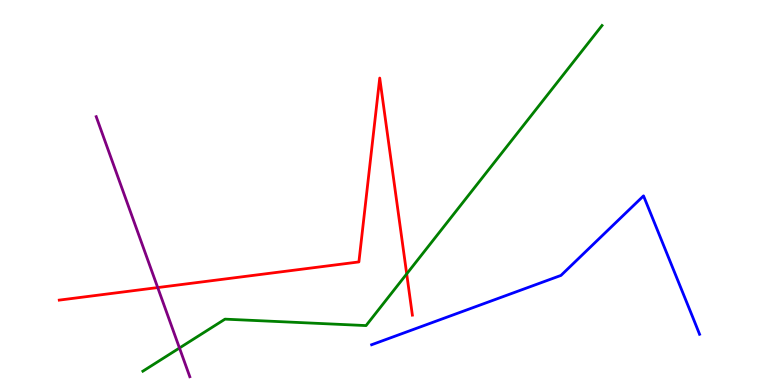[{'lines': ['blue', 'red'], 'intersections': []}, {'lines': ['green', 'red'], 'intersections': [{'x': 5.25, 'y': 2.89}]}, {'lines': ['purple', 'red'], 'intersections': [{'x': 2.04, 'y': 2.53}]}, {'lines': ['blue', 'green'], 'intersections': []}, {'lines': ['blue', 'purple'], 'intersections': []}, {'lines': ['green', 'purple'], 'intersections': [{'x': 2.32, 'y': 0.961}]}]